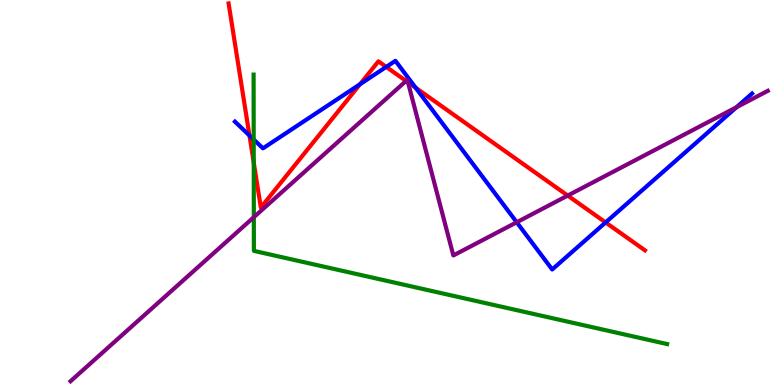[{'lines': ['blue', 'red'], 'intersections': [{'x': 3.22, 'y': 6.48}, {'x': 4.65, 'y': 7.81}, {'x': 4.98, 'y': 8.26}, {'x': 5.36, 'y': 7.72}, {'x': 7.81, 'y': 4.22}]}, {'lines': ['green', 'red'], 'intersections': [{'x': 3.27, 'y': 5.78}]}, {'lines': ['purple', 'red'], 'intersections': [{'x': 5.24, 'y': 7.9}, {'x': 5.26, 'y': 7.86}, {'x': 7.33, 'y': 4.92}]}, {'lines': ['blue', 'green'], 'intersections': [{'x': 3.27, 'y': 6.38}]}, {'lines': ['blue', 'purple'], 'intersections': [{'x': 6.67, 'y': 4.23}, {'x': 9.5, 'y': 7.22}]}, {'lines': ['green', 'purple'], 'intersections': [{'x': 3.28, 'y': 4.36}]}]